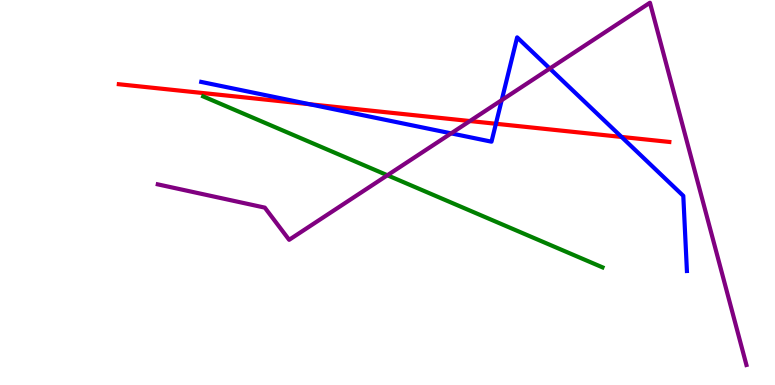[{'lines': ['blue', 'red'], 'intersections': [{'x': 3.99, 'y': 7.29}, {'x': 6.4, 'y': 6.79}, {'x': 8.02, 'y': 6.44}]}, {'lines': ['green', 'red'], 'intersections': []}, {'lines': ['purple', 'red'], 'intersections': [{'x': 6.06, 'y': 6.86}]}, {'lines': ['blue', 'green'], 'intersections': []}, {'lines': ['blue', 'purple'], 'intersections': [{'x': 5.82, 'y': 6.54}, {'x': 6.47, 'y': 7.4}, {'x': 7.09, 'y': 8.22}]}, {'lines': ['green', 'purple'], 'intersections': [{'x': 5.0, 'y': 5.45}]}]